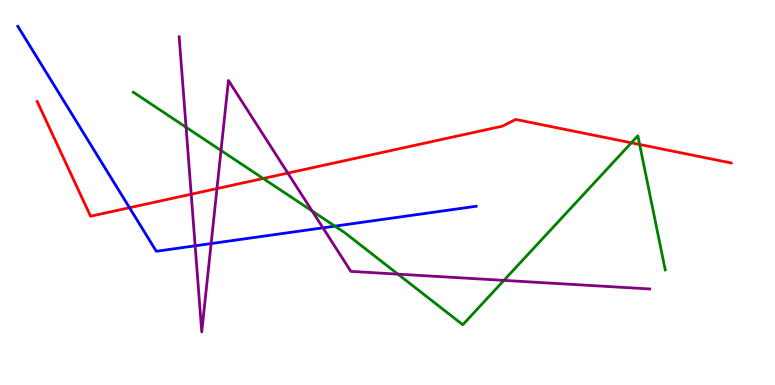[{'lines': ['blue', 'red'], 'intersections': [{'x': 1.67, 'y': 4.6}]}, {'lines': ['green', 'red'], 'intersections': [{'x': 3.4, 'y': 5.36}, {'x': 8.15, 'y': 6.29}, {'x': 8.25, 'y': 6.25}]}, {'lines': ['purple', 'red'], 'intersections': [{'x': 2.47, 'y': 4.96}, {'x': 2.8, 'y': 5.1}, {'x': 3.71, 'y': 5.5}]}, {'lines': ['blue', 'green'], 'intersections': [{'x': 4.32, 'y': 4.13}]}, {'lines': ['blue', 'purple'], 'intersections': [{'x': 2.52, 'y': 3.62}, {'x': 2.72, 'y': 3.67}, {'x': 4.17, 'y': 4.08}]}, {'lines': ['green', 'purple'], 'intersections': [{'x': 2.4, 'y': 6.69}, {'x': 2.85, 'y': 6.09}, {'x': 4.03, 'y': 4.52}, {'x': 5.13, 'y': 2.88}, {'x': 6.5, 'y': 2.72}]}]